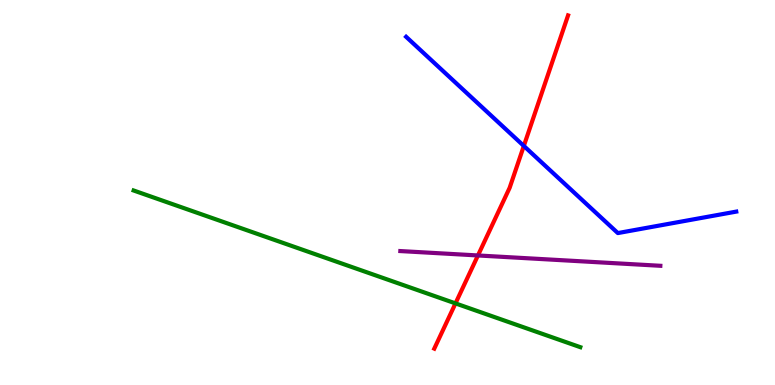[{'lines': ['blue', 'red'], 'intersections': [{'x': 6.76, 'y': 6.21}]}, {'lines': ['green', 'red'], 'intersections': [{'x': 5.88, 'y': 2.12}]}, {'lines': ['purple', 'red'], 'intersections': [{'x': 6.17, 'y': 3.36}]}, {'lines': ['blue', 'green'], 'intersections': []}, {'lines': ['blue', 'purple'], 'intersections': []}, {'lines': ['green', 'purple'], 'intersections': []}]